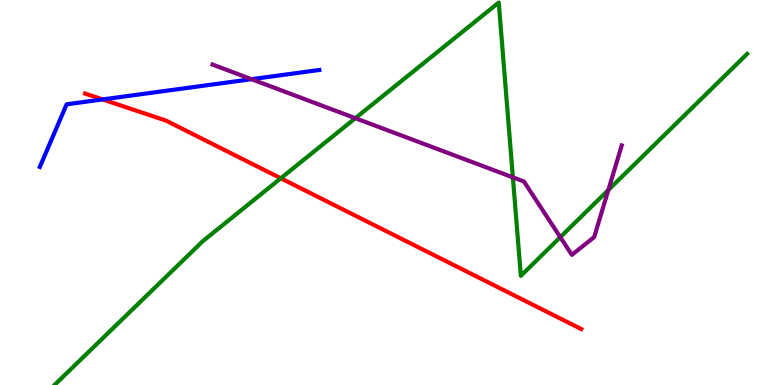[{'lines': ['blue', 'red'], 'intersections': [{'x': 1.32, 'y': 7.42}]}, {'lines': ['green', 'red'], 'intersections': [{'x': 3.62, 'y': 5.37}]}, {'lines': ['purple', 'red'], 'intersections': []}, {'lines': ['blue', 'green'], 'intersections': []}, {'lines': ['blue', 'purple'], 'intersections': [{'x': 3.25, 'y': 7.94}]}, {'lines': ['green', 'purple'], 'intersections': [{'x': 4.59, 'y': 6.93}, {'x': 6.62, 'y': 5.39}, {'x': 7.23, 'y': 3.84}, {'x': 7.85, 'y': 5.06}]}]